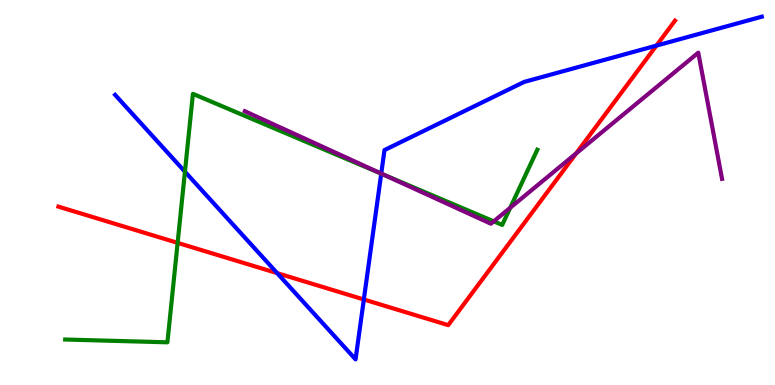[{'lines': ['blue', 'red'], 'intersections': [{'x': 3.58, 'y': 2.91}, {'x': 4.69, 'y': 2.22}, {'x': 8.47, 'y': 8.82}]}, {'lines': ['green', 'red'], 'intersections': [{'x': 2.29, 'y': 3.69}]}, {'lines': ['purple', 'red'], 'intersections': [{'x': 7.43, 'y': 6.01}]}, {'lines': ['blue', 'green'], 'intersections': [{'x': 2.39, 'y': 5.54}, {'x': 4.92, 'y': 5.49}]}, {'lines': ['blue', 'purple'], 'intersections': [{'x': 4.92, 'y': 5.49}]}, {'lines': ['green', 'purple'], 'intersections': [{'x': 4.95, 'y': 5.46}, {'x': 6.37, 'y': 4.25}, {'x': 6.58, 'y': 4.6}]}]